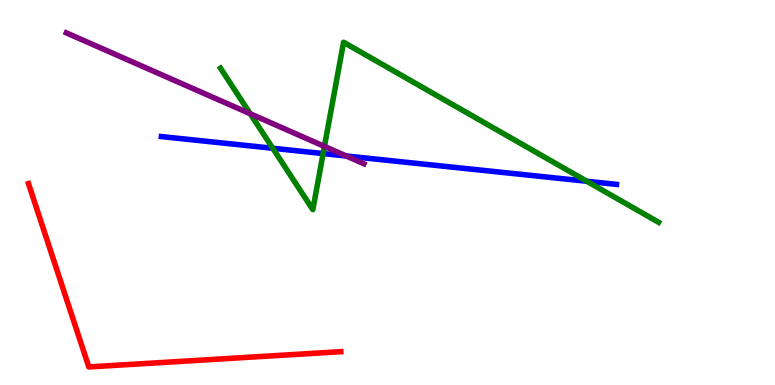[{'lines': ['blue', 'red'], 'intersections': []}, {'lines': ['green', 'red'], 'intersections': []}, {'lines': ['purple', 'red'], 'intersections': []}, {'lines': ['blue', 'green'], 'intersections': [{'x': 3.52, 'y': 6.15}, {'x': 4.17, 'y': 6.01}, {'x': 7.57, 'y': 5.29}]}, {'lines': ['blue', 'purple'], 'intersections': [{'x': 4.47, 'y': 5.95}]}, {'lines': ['green', 'purple'], 'intersections': [{'x': 3.23, 'y': 7.05}, {'x': 4.19, 'y': 6.2}]}]